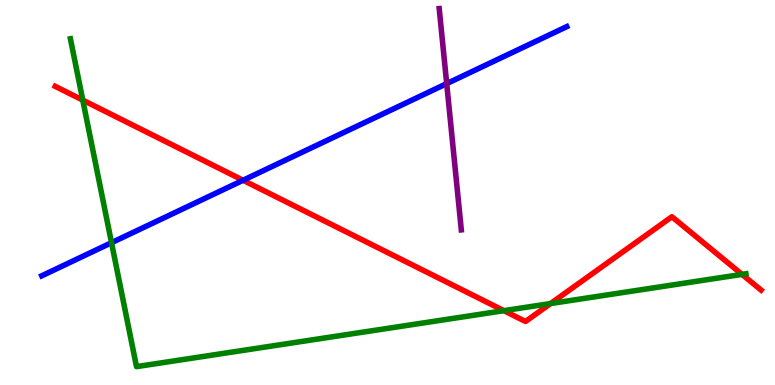[{'lines': ['blue', 'red'], 'intersections': [{'x': 3.14, 'y': 5.32}]}, {'lines': ['green', 'red'], 'intersections': [{'x': 1.07, 'y': 7.4}, {'x': 6.5, 'y': 1.93}, {'x': 7.1, 'y': 2.12}, {'x': 9.57, 'y': 2.87}]}, {'lines': ['purple', 'red'], 'intersections': []}, {'lines': ['blue', 'green'], 'intersections': [{'x': 1.44, 'y': 3.7}]}, {'lines': ['blue', 'purple'], 'intersections': [{'x': 5.76, 'y': 7.83}]}, {'lines': ['green', 'purple'], 'intersections': []}]